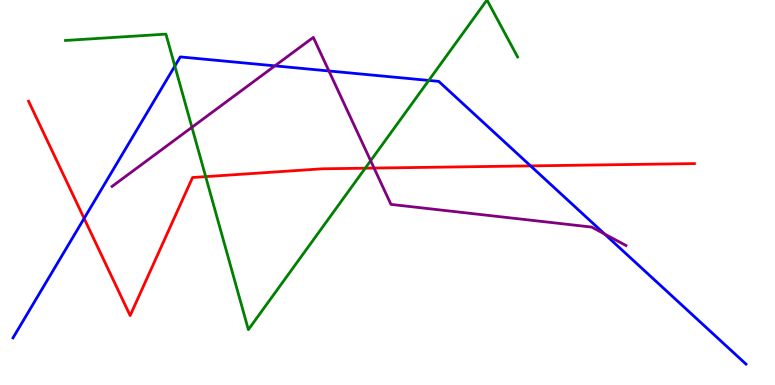[{'lines': ['blue', 'red'], 'intersections': [{'x': 1.09, 'y': 4.33}, {'x': 6.85, 'y': 5.69}]}, {'lines': ['green', 'red'], 'intersections': [{'x': 2.65, 'y': 5.41}, {'x': 4.71, 'y': 5.63}]}, {'lines': ['purple', 'red'], 'intersections': [{'x': 4.83, 'y': 5.63}]}, {'lines': ['blue', 'green'], 'intersections': [{'x': 2.26, 'y': 8.28}, {'x': 5.53, 'y': 7.91}]}, {'lines': ['blue', 'purple'], 'intersections': [{'x': 3.55, 'y': 8.29}, {'x': 4.24, 'y': 8.16}, {'x': 7.8, 'y': 3.92}]}, {'lines': ['green', 'purple'], 'intersections': [{'x': 2.48, 'y': 6.69}, {'x': 4.78, 'y': 5.83}]}]